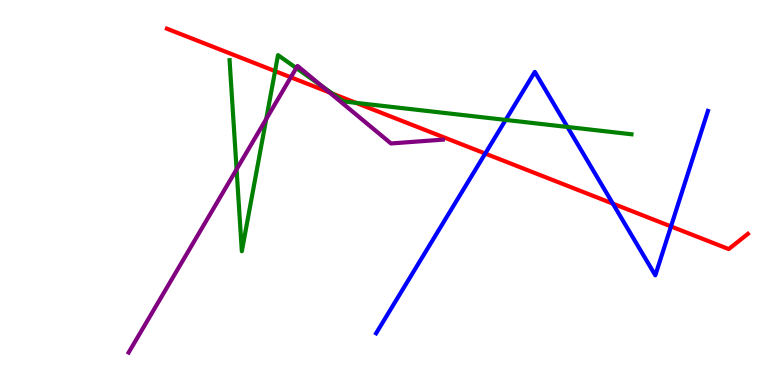[{'lines': ['blue', 'red'], 'intersections': [{'x': 6.26, 'y': 6.01}, {'x': 7.91, 'y': 4.71}, {'x': 8.66, 'y': 4.12}]}, {'lines': ['green', 'red'], 'intersections': [{'x': 3.55, 'y': 8.15}, {'x': 4.29, 'y': 7.57}, {'x': 4.59, 'y': 7.33}]}, {'lines': ['purple', 'red'], 'intersections': [{'x': 3.75, 'y': 7.99}, {'x': 4.25, 'y': 7.6}]}, {'lines': ['blue', 'green'], 'intersections': [{'x': 6.52, 'y': 6.89}, {'x': 7.32, 'y': 6.7}]}, {'lines': ['blue', 'purple'], 'intersections': []}, {'lines': ['green', 'purple'], 'intersections': [{'x': 3.05, 'y': 5.6}, {'x': 3.44, 'y': 6.91}, {'x': 3.82, 'y': 8.23}, {'x': 4.15, 'y': 7.77}]}]